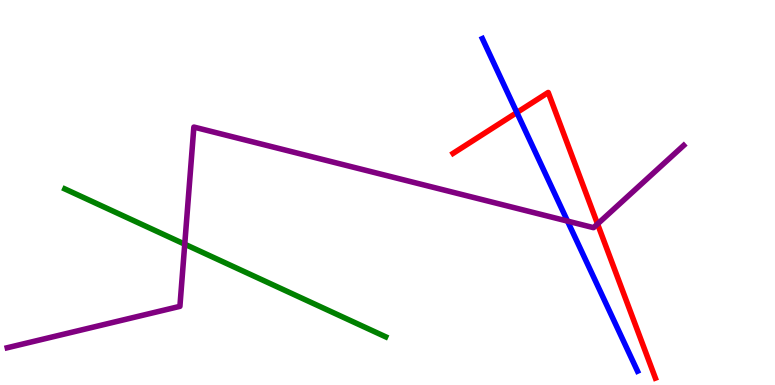[{'lines': ['blue', 'red'], 'intersections': [{'x': 6.67, 'y': 7.08}]}, {'lines': ['green', 'red'], 'intersections': []}, {'lines': ['purple', 'red'], 'intersections': [{'x': 7.71, 'y': 4.18}]}, {'lines': ['blue', 'green'], 'intersections': []}, {'lines': ['blue', 'purple'], 'intersections': [{'x': 7.32, 'y': 4.26}]}, {'lines': ['green', 'purple'], 'intersections': [{'x': 2.38, 'y': 3.66}]}]